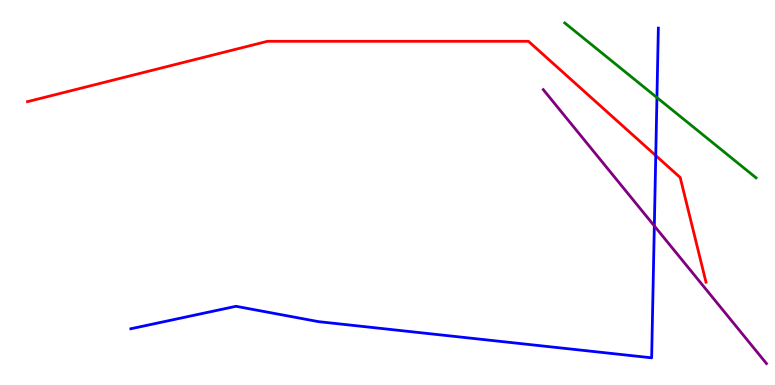[{'lines': ['blue', 'red'], 'intersections': [{'x': 8.46, 'y': 5.96}]}, {'lines': ['green', 'red'], 'intersections': []}, {'lines': ['purple', 'red'], 'intersections': []}, {'lines': ['blue', 'green'], 'intersections': [{'x': 8.48, 'y': 7.47}]}, {'lines': ['blue', 'purple'], 'intersections': [{'x': 8.44, 'y': 4.13}]}, {'lines': ['green', 'purple'], 'intersections': []}]